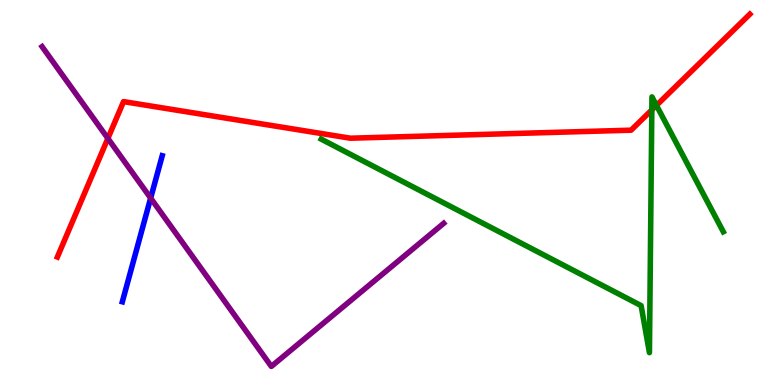[{'lines': ['blue', 'red'], 'intersections': []}, {'lines': ['green', 'red'], 'intersections': [{'x': 8.41, 'y': 7.15}, {'x': 8.47, 'y': 7.26}]}, {'lines': ['purple', 'red'], 'intersections': [{'x': 1.39, 'y': 6.4}]}, {'lines': ['blue', 'green'], 'intersections': []}, {'lines': ['blue', 'purple'], 'intersections': [{'x': 1.94, 'y': 4.85}]}, {'lines': ['green', 'purple'], 'intersections': []}]